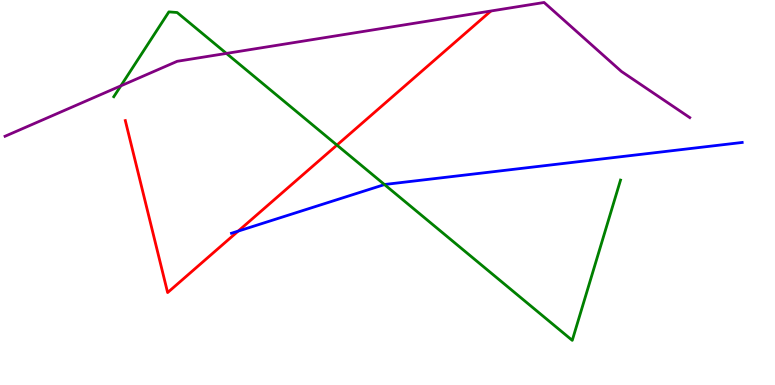[{'lines': ['blue', 'red'], 'intersections': [{'x': 3.07, 'y': 4.0}]}, {'lines': ['green', 'red'], 'intersections': [{'x': 4.35, 'y': 6.23}]}, {'lines': ['purple', 'red'], 'intersections': []}, {'lines': ['blue', 'green'], 'intersections': [{'x': 4.96, 'y': 5.21}]}, {'lines': ['blue', 'purple'], 'intersections': []}, {'lines': ['green', 'purple'], 'intersections': [{'x': 1.56, 'y': 7.77}, {'x': 2.92, 'y': 8.61}]}]